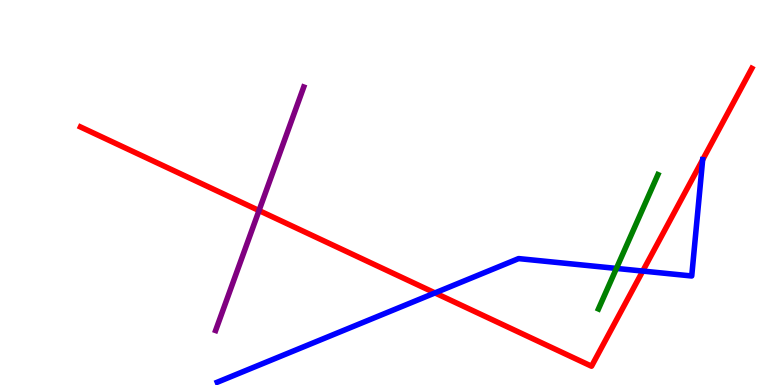[{'lines': ['blue', 'red'], 'intersections': [{'x': 5.61, 'y': 2.39}, {'x': 8.29, 'y': 2.96}, {'x': 9.07, 'y': 5.85}]}, {'lines': ['green', 'red'], 'intersections': []}, {'lines': ['purple', 'red'], 'intersections': [{'x': 3.34, 'y': 4.53}]}, {'lines': ['blue', 'green'], 'intersections': [{'x': 7.95, 'y': 3.03}]}, {'lines': ['blue', 'purple'], 'intersections': []}, {'lines': ['green', 'purple'], 'intersections': []}]